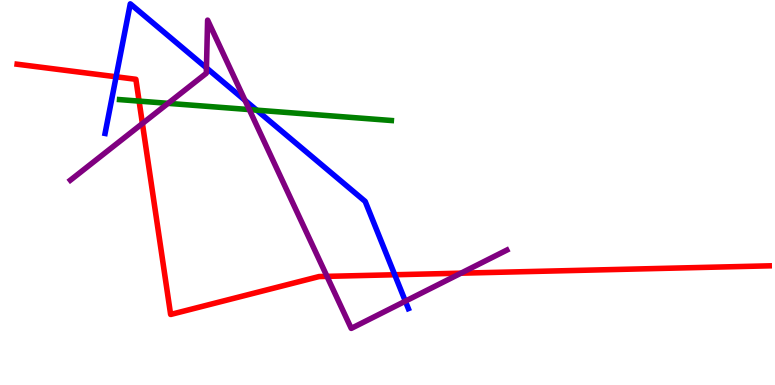[{'lines': ['blue', 'red'], 'intersections': [{'x': 1.5, 'y': 8.01}, {'x': 5.09, 'y': 2.86}]}, {'lines': ['green', 'red'], 'intersections': [{'x': 1.79, 'y': 7.37}]}, {'lines': ['purple', 'red'], 'intersections': [{'x': 1.84, 'y': 6.79}, {'x': 4.22, 'y': 2.82}, {'x': 5.95, 'y': 2.9}]}, {'lines': ['blue', 'green'], 'intersections': [{'x': 3.31, 'y': 7.14}]}, {'lines': ['blue', 'purple'], 'intersections': [{'x': 2.66, 'y': 8.24}, {'x': 3.16, 'y': 7.39}, {'x': 5.23, 'y': 2.18}]}, {'lines': ['green', 'purple'], 'intersections': [{'x': 2.17, 'y': 7.32}, {'x': 3.22, 'y': 7.15}]}]